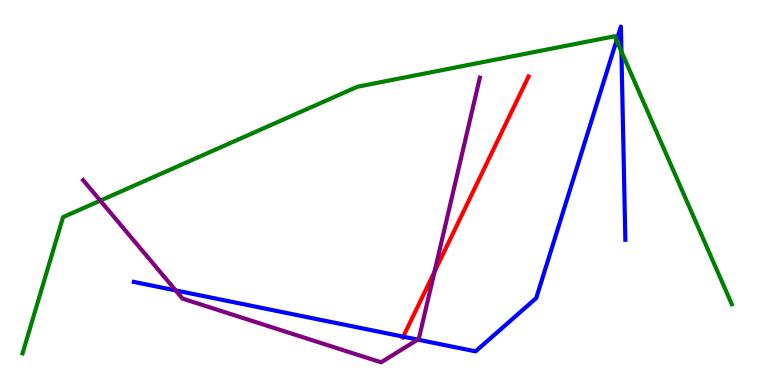[{'lines': ['blue', 'red'], 'intersections': [{'x': 5.2, 'y': 1.26}]}, {'lines': ['green', 'red'], 'intersections': []}, {'lines': ['purple', 'red'], 'intersections': [{'x': 5.61, 'y': 2.94}]}, {'lines': ['blue', 'green'], 'intersections': [{'x': 7.96, 'y': 8.95}, {'x': 8.02, 'y': 8.66}]}, {'lines': ['blue', 'purple'], 'intersections': [{'x': 2.27, 'y': 2.46}, {'x': 5.39, 'y': 1.18}]}, {'lines': ['green', 'purple'], 'intersections': [{'x': 1.29, 'y': 4.79}]}]